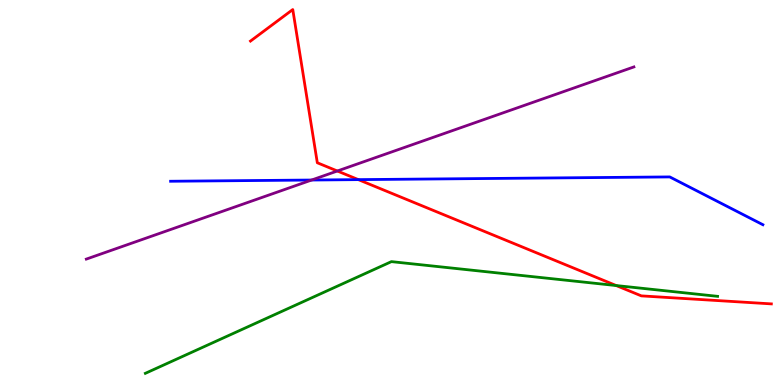[{'lines': ['blue', 'red'], 'intersections': [{'x': 4.62, 'y': 5.33}]}, {'lines': ['green', 'red'], 'intersections': [{'x': 7.95, 'y': 2.58}]}, {'lines': ['purple', 'red'], 'intersections': [{'x': 4.35, 'y': 5.56}]}, {'lines': ['blue', 'green'], 'intersections': []}, {'lines': ['blue', 'purple'], 'intersections': [{'x': 4.02, 'y': 5.32}]}, {'lines': ['green', 'purple'], 'intersections': []}]